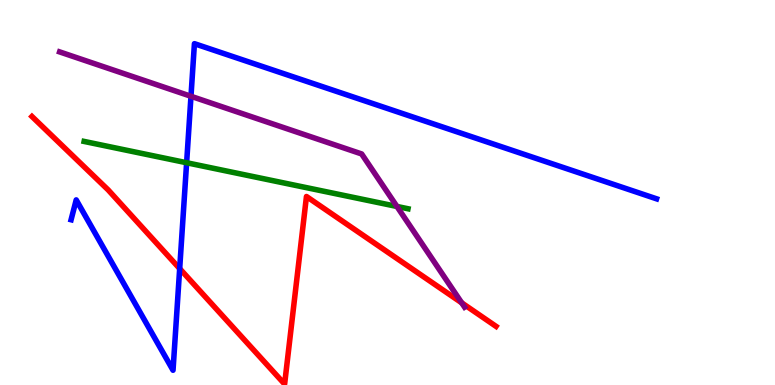[{'lines': ['blue', 'red'], 'intersections': [{'x': 2.32, 'y': 3.02}]}, {'lines': ['green', 'red'], 'intersections': []}, {'lines': ['purple', 'red'], 'intersections': [{'x': 5.96, 'y': 2.13}]}, {'lines': ['blue', 'green'], 'intersections': [{'x': 2.41, 'y': 5.77}]}, {'lines': ['blue', 'purple'], 'intersections': [{'x': 2.46, 'y': 7.5}]}, {'lines': ['green', 'purple'], 'intersections': [{'x': 5.12, 'y': 4.64}]}]